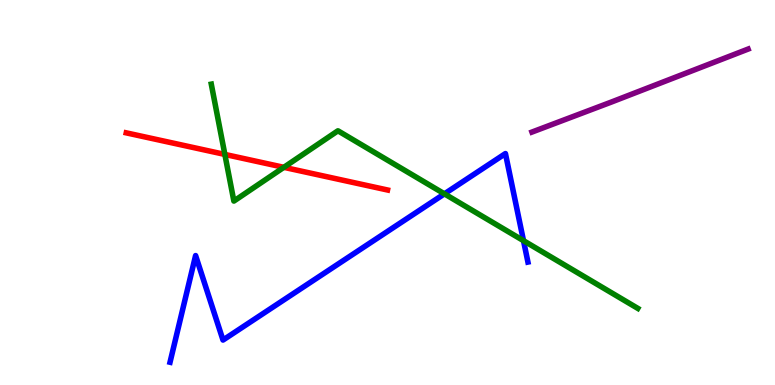[{'lines': ['blue', 'red'], 'intersections': []}, {'lines': ['green', 'red'], 'intersections': [{'x': 2.9, 'y': 5.99}, {'x': 3.66, 'y': 5.65}]}, {'lines': ['purple', 'red'], 'intersections': []}, {'lines': ['blue', 'green'], 'intersections': [{'x': 5.73, 'y': 4.96}, {'x': 6.75, 'y': 3.75}]}, {'lines': ['blue', 'purple'], 'intersections': []}, {'lines': ['green', 'purple'], 'intersections': []}]